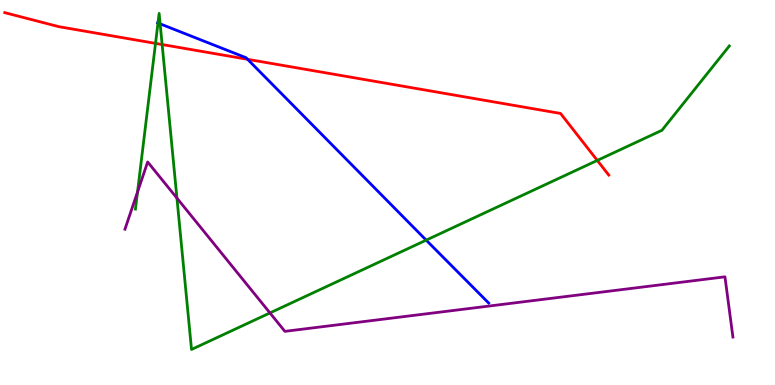[{'lines': ['blue', 'red'], 'intersections': [{'x': 3.2, 'y': 8.46}]}, {'lines': ['green', 'red'], 'intersections': [{'x': 2.01, 'y': 8.87}, {'x': 2.09, 'y': 8.84}, {'x': 7.71, 'y': 5.83}]}, {'lines': ['purple', 'red'], 'intersections': []}, {'lines': ['blue', 'green'], 'intersections': [{'x': 2.04, 'y': 9.4}, {'x': 2.07, 'y': 9.38}, {'x': 5.5, 'y': 3.76}]}, {'lines': ['blue', 'purple'], 'intersections': []}, {'lines': ['green', 'purple'], 'intersections': [{'x': 1.77, 'y': 5.01}, {'x': 2.28, 'y': 4.85}, {'x': 3.48, 'y': 1.87}]}]